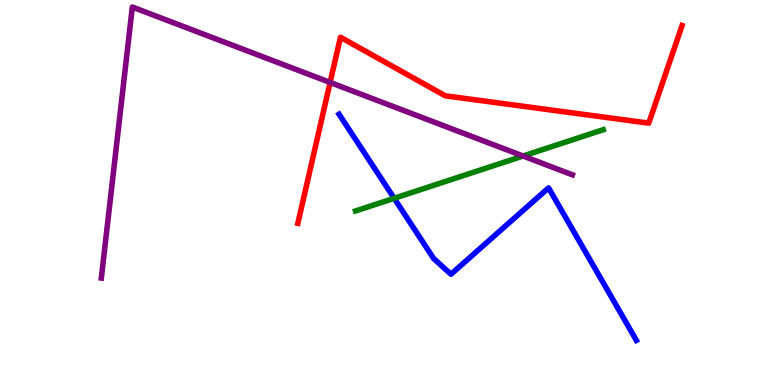[{'lines': ['blue', 'red'], 'intersections': []}, {'lines': ['green', 'red'], 'intersections': []}, {'lines': ['purple', 'red'], 'intersections': [{'x': 4.26, 'y': 7.86}]}, {'lines': ['blue', 'green'], 'intersections': [{'x': 5.09, 'y': 4.85}]}, {'lines': ['blue', 'purple'], 'intersections': []}, {'lines': ['green', 'purple'], 'intersections': [{'x': 6.75, 'y': 5.95}]}]